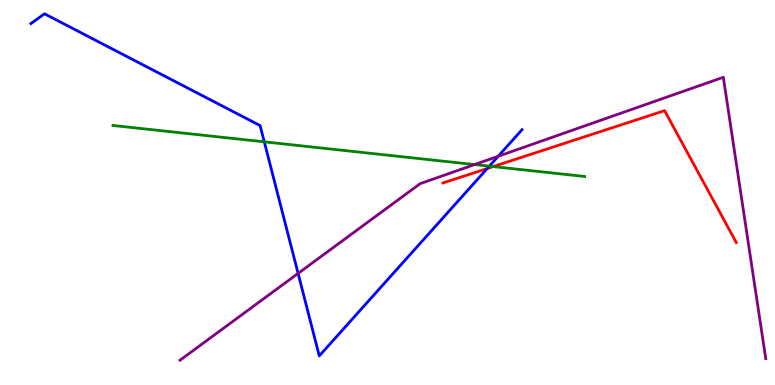[{'lines': ['blue', 'red'], 'intersections': [{'x': 6.29, 'y': 5.62}]}, {'lines': ['green', 'red'], 'intersections': [{'x': 6.36, 'y': 5.67}]}, {'lines': ['purple', 'red'], 'intersections': []}, {'lines': ['blue', 'green'], 'intersections': [{'x': 3.41, 'y': 6.32}, {'x': 6.31, 'y': 5.68}]}, {'lines': ['blue', 'purple'], 'intersections': [{'x': 3.85, 'y': 2.9}, {'x': 6.43, 'y': 5.94}]}, {'lines': ['green', 'purple'], 'intersections': [{'x': 6.12, 'y': 5.73}]}]